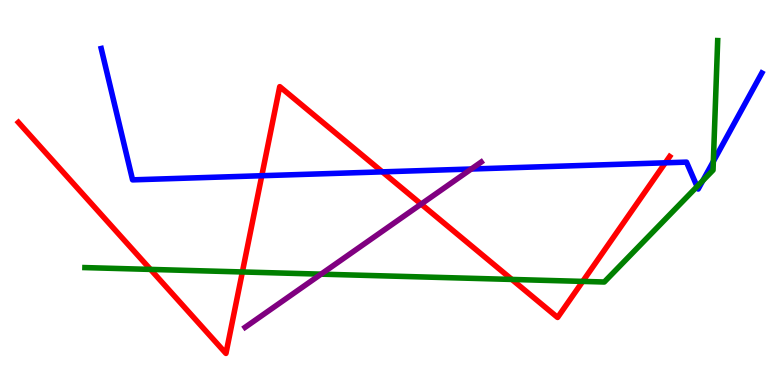[{'lines': ['blue', 'red'], 'intersections': [{'x': 3.38, 'y': 5.44}, {'x': 4.93, 'y': 5.54}, {'x': 8.58, 'y': 5.77}]}, {'lines': ['green', 'red'], 'intersections': [{'x': 1.94, 'y': 3.0}, {'x': 3.13, 'y': 2.94}, {'x': 6.6, 'y': 2.74}, {'x': 7.52, 'y': 2.69}]}, {'lines': ['purple', 'red'], 'intersections': [{'x': 5.43, 'y': 4.7}]}, {'lines': ['blue', 'green'], 'intersections': [{'x': 8.99, 'y': 5.16}, {'x': 9.07, 'y': 5.31}, {'x': 9.2, 'y': 5.81}]}, {'lines': ['blue', 'purple'], 'intersections': [{'x': 6.08, 'y': 5.61}]}, {'lines': ['green', 'purple'], 'intersections': [{'x': 4.14, 'y': 2.88}]}]